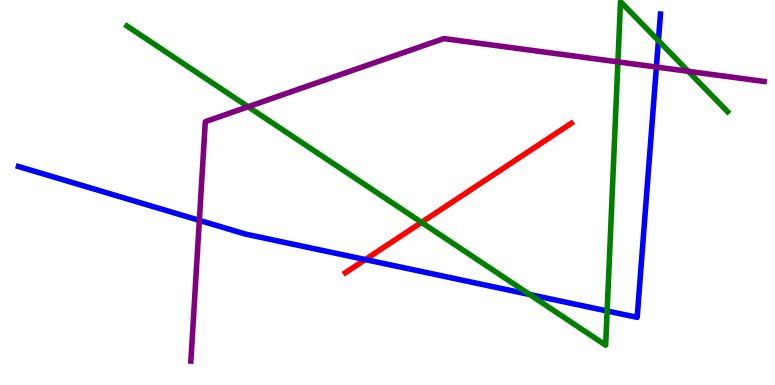[{'lines': ['blue', 'red'], 'intersections': [{'x': 4.71, 'y': 3.26}]}, {'lines': ['green', 'red'], 'intersections': [{'x': 5.44, 'y': 4.22}]}, {'lines': ['purple', 'red'], 'intersections': []}, {'lines': ['blue', 'green'], 'intersections': [{'x': 6.83, 'y': 2.35}, {'x': 7.83, 'y': 1.92}, {'x': 8.5, 'y': 8.94}]}, {'lines': ['blue', 'purple'], 'intersections': [{'x': 2.57, 'y': 4.28}, {'x': 8.47, 'y': 8.26}]}, {'lines': ['green', 'purple'], 'intersections': [{'x': 3.2, 'y': 7.23}, {'x': 7.97, 'y': 8.39}, {'x': 8.88, 'y': 8.15}]}]